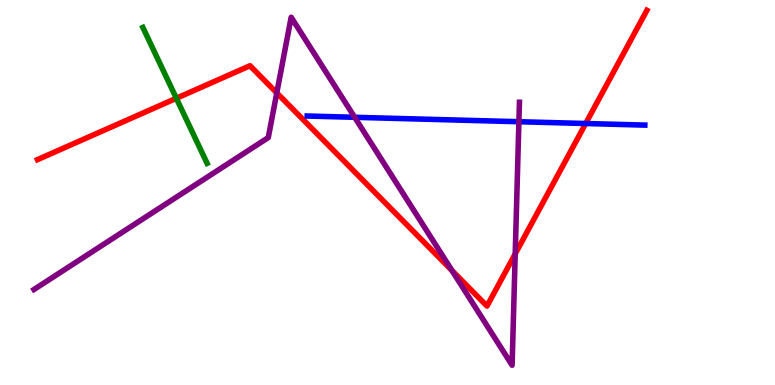[{'lines': ['blue', 'red'], 'intersections': [{'x': 7.56, 'y': 6.79}]}, {'lines': ['green', 'red'], 'intersections': [{'x': 2.28, 'y': 7.45}]}, {'lines': ['purple', 'red'], 'intersections': [{'x': 3.57, 'y': 7.59}, {'x': 5.83, 'y': 2.97}, {'x': 6.65, 'y': 3.41}]}, {'lines': ['blue', 'green'], 'intersections': []}, {'lines': ['blue', 'purple'], 'intersections': [{'x': 4.58, 'y': 6.95}, {'x': 6.7, 'y': 6.84}]}, {'lines': ['green', 'purple'], 'intersections': []}]